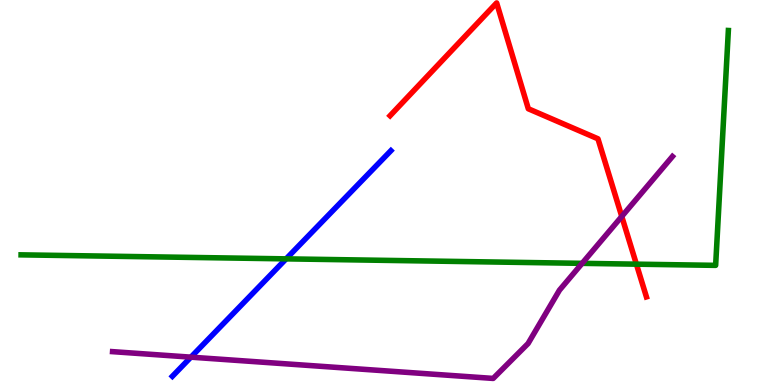[{'lines': ['blue', 'red'], 'intersections': []}, {'lines': ['green', 'red'], 'intersections': [{'x': 8.21, 'y': 3.14}]}, {'lines': ['purple', 'red'], 'intersections': [{'x': 8.02, 'y': 4.38}]}, {'lines': ['blue', 'green'], 'intersections': [{'x': 3.69, 'y': 3.28}]}, {'lines': ['blue', 'purple'], 'intersections': [{'x': 2.46, 'y': 0.723}]}, {'lines': ['green', 'purple'], 'intersections': [{'x': 7.51, 'y': 3.16}]}]